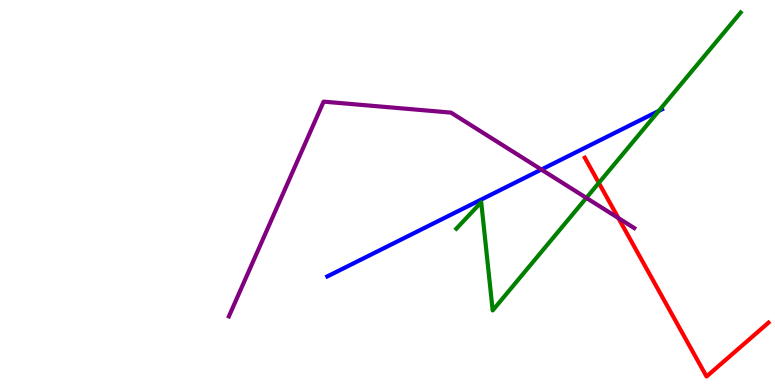[{'lines': ['blue', 'red'], 'intersections': []}, {'lines': ['green', 'red'], 'intersections': [{'x': 7.73, 'y': 5.25}]}, {'lines': ['purple', 'red'], 'intersections': [{'x': 7.98, 'y': 4.34}]}, {'lines': ['blue', 'green'], 'intersections': [{'x': 8.5, 'y': 7.12}]}, {'lines': ['blue', 'purple'], 'intersections': [{'x': 6.99, 'y': 5.6}]}, {'lines': ['green', 'purple'], 'intersections': [{'x': 7.57, 'y': 4.86}]}]